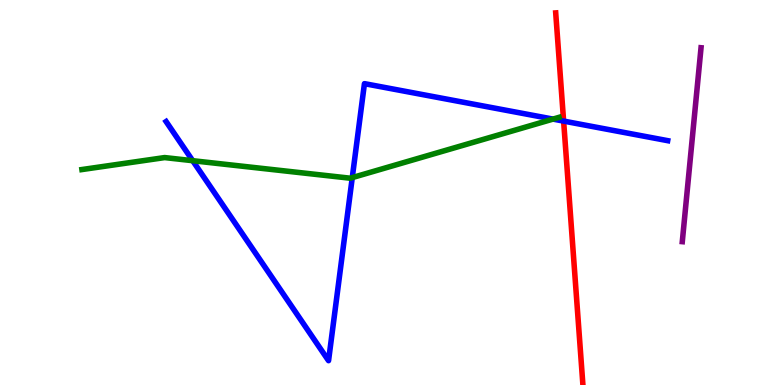[{'lines': ['blue', 'red'], 'intersections': [{'x': 7.27, 'y': 6.85}]}, {'lines': ['green', 'red'], 'intersections': []}, {'lines': ['purple', 'red'], 'intersections': []}, {'lines': ['blue', 'green'], 'intersections': [{'x': 2.49, 'y': 5.83}, {'x': 4.55, 'y': 5.39}, {'x': 7.14, 'y': 6.91}]}, {'lines': ['blue', 'purple'], 'intersections': []}, {'lines': ['green', 'purple'], 'intersections': []}]